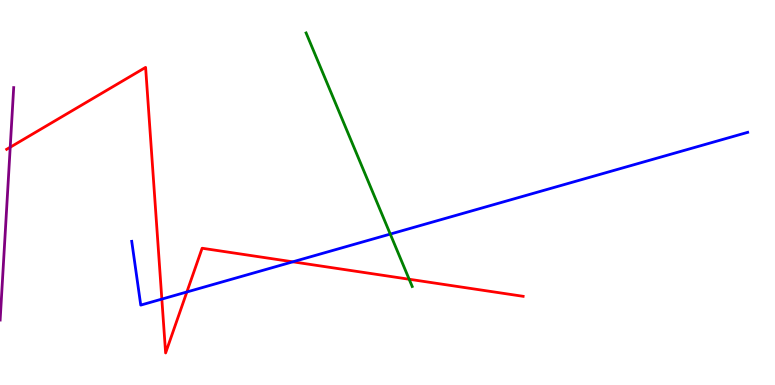[{'lines': ['blue', 'red'], 'intersections': [{'x': 2.09, 'y': 2.23}, {'x': 2.41, 'y': 2.42}, {'x': 3.78, 'y': 3.2}]}, {'lines': ['green', 'red'], 'intersections': [{'x': 5.28, 'y': 2.75}]}, {'lines': ['purple', 'red'], 'intersections': [{'x': 0.132, 'y': 6.18}]}, {'lines': ['blue', 'green'], 'intersections': [{'x': 5.04, 'y': 3.92}]}, {'lines': ['blue', 'purple'], 'intersections': []}, {'lines': ['green', 'purple'], 'intersections': []}]